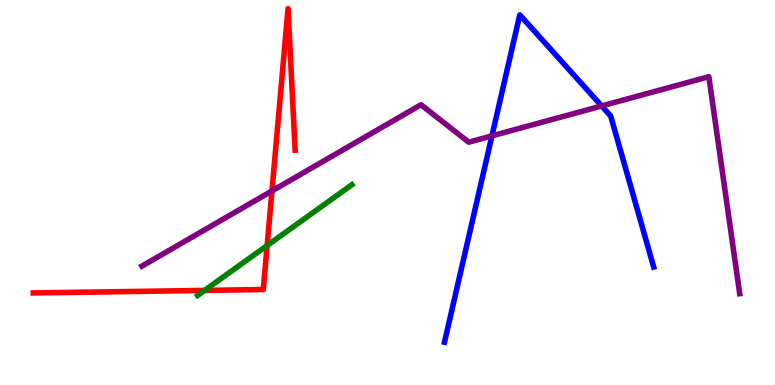[{'lines': ['blue', 'red'], 'intersections': []}, {'lines': ['green', 'red'], 'intersections': [{'x': 2.64, 'y': 2.46}, {'x': 3.45, 'y': 3.62}]}, {'lines': ['purple', 'red'], 'intersections': [{'x': 3.51, 'y': 5.04}]}, {'lines': ['blue', 'green'], 'intersections': []}, {'lines': ['blue', 'purple'], 'intersections': [{'x': 6.35, 'y': 6.47}, {'x': 7.76, 'y': 7.25}]}, {'lines': ['green', 'purple'], 'intersections': []}]